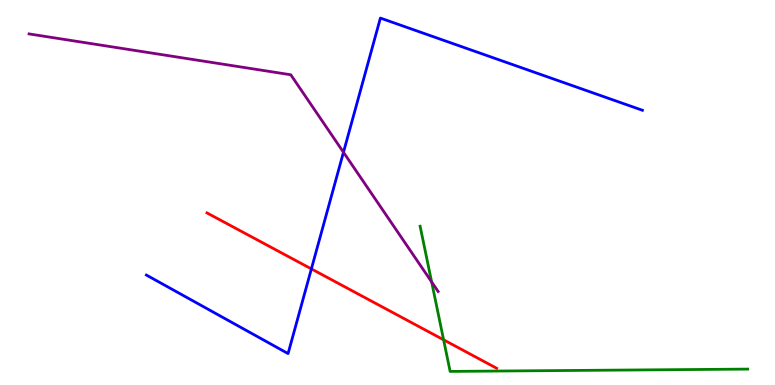[{'lines': ['blue', 'red'], 'intersections': [{'x': 4.02, 'y': 3.02}]}, {'lines': ['green', 'red'], 'intersections': [{'x': 5.72, 'y': 1.17}]}, {'lines': ['purple', 'red'], 'intersections': []}, {'lines': ['blue', 'green'], 'intersections': []}, {'lines': ['blue', 'purple'], 'intersections': [{'x': 4.43, 'y': 6.04}]}, {'lines': ['green', 'purple'], 'intersections': [{'x': 5.57, 'y': 2.68}]}]